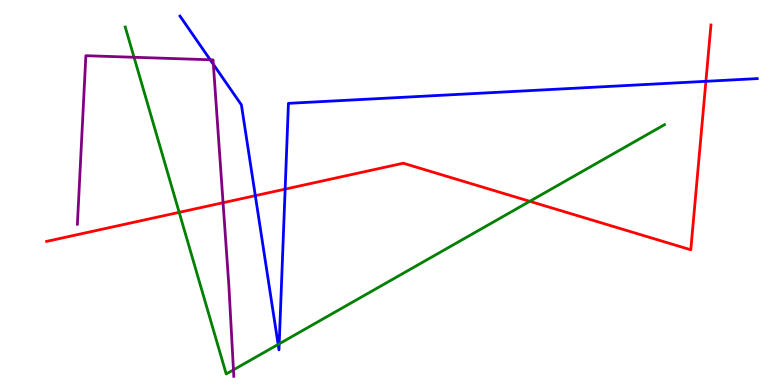[{'lines': ['blue', 'red'], 'intersections': [{'x': 3.29, 'y': 4.92}, {'x': 3.68, 'y': 5.09}, {'x': 9.11, 'y': 7.89}]}, {'lines': ['green', 'red'], 'intersections': [{'x': 2.31, 'y': 4.48}, {'x': 6.84, 'y': 4.77}]}, {'lines': ['purple', 'red'], 'intersections': [{'x': 2.88, 'y': 4.73}]}, {'lines': ['blue', 'green'], 'intersections': [{'x': 3.59, 'y': 1.05}, {'x': 3.6, 'y': 1.07}]}, {'lines': ['blue', 'purple'], 'intersections': [{'x': 2.71, 'y': 8.45}, {'x': 2.75, 'y': 8.33}]}, {'lines': ['green', 'purple'], 'intersections': [{'x': 1.73, 'y': 8.51}, {'x': 3.01, 'y': 0.393}]}]